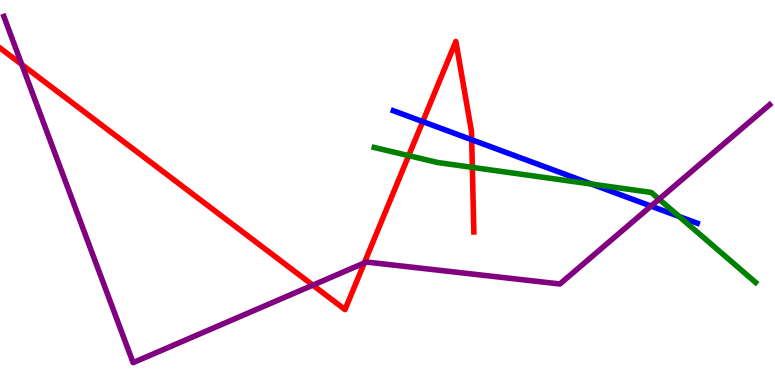[{'lines': ['blue', 'red'], 'intersections': [{'x': 5.45, 'y': 6.84}, {'x': 6.09, 'y': 6.37}]}, {'lines': ['green', 'red'], 'intersections': [{'x': 5.27, 'y': 5.96}, {'x': 6.09, 'y': 5.65}]}, {'lines': ['purple', 'red'], 'intersections': [{'x': 0.281, 'y': 8.32}, {'x': 4.04, 'y': 2.59}, {'x': 4.7, 'y': 3.17}]}, {'lines': ['blue', 'green'], 'intersections': [{'x': 7.63, 'y': 5.22}, {'x': 8.76, 'y': 4.38}]}, {'lines': ['blue', 'purple'], 'intersections': [{'x': 8.4, 'y': 4.65}]}, {'lines': ['green', 'purple'], 'intersections': [{'x': 8.5, 'y': 4.83}]}]